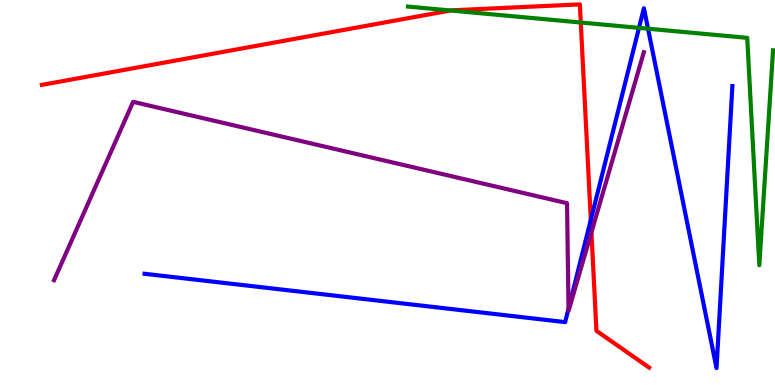[{'lines': ['blue', 'red'], 'intersections': [{'x': 7.62, 'y': 4.29}]}, {'lines': ['green', 'red'], 'intersections': [{'x': 5.81, 'y': 9.73}, {'x': 7.49, 'y': 9.42}]}, {'lines': ['purple', 'red'], 'intersections': [{'x': 7.63, 'y': 3.97}]}, {'lines': ['blue', 'green'], 'intersections': [{'x': 8.24, 'y': 9.28}, {'x': 8.36, 'y': 9.25}]}, {'lines': ['blue', 'purple'], 'intersections': [{'x': 7.34, 'y': 1.98}]}, {'lines': ['green', 'purple'], 'intersections': []}]